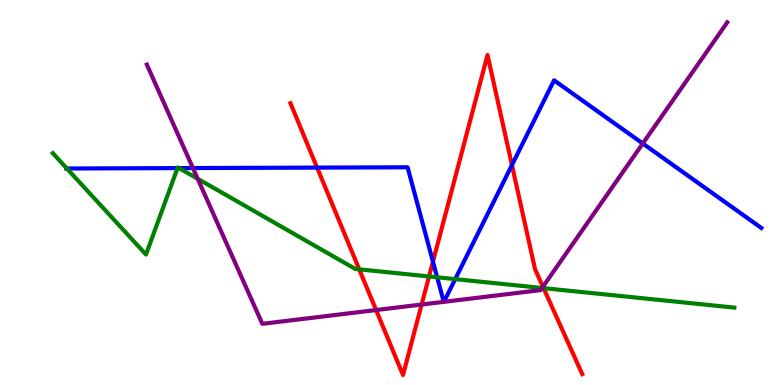[{'lines': ['blue', 'red'], 'intersections': [{'x': 4.09, 'y': 5.65}, {'x': 5.59, 'y': 3.2}, {'x': 6.61, 'y': 5.71}]}, {'lines': ['green', 'red'], 'intersections': [{'x': 4.64, 'y': 3.0}, {'x': 5.54, 'y': 2.82}, {'x': 7.01, 'y': 2.52}]}, {'lines': ['purple', 'red'], 'intersections': [{'x': 4.85, 'y': 1.95}, {'x': 5.44, 'y': 2.09}, {'x': 7.01, 'y': 2.55}]}, {'lines': ['blue', 'green'], 'intersections': [{'x': 0.863, 'y': 5.62}, {'x': 2.29, 'y': 5.63}, {'x': 2.31, 'y': 5.63}, {'x': 5.64, 'y': 2.8}, {'x': 5.87, 'y': 2.75}]}, {'lines': ['blue', 'purple'], 'intersections': [{'x': 2.49, 'y': 5.64}, {'x': 5.73, 'y': 2.16}, {'x': 5.73, 'y': 2.16}, {'x': 8.29, 'y': 6.27}]}, {'lines': ['green', 'purple'], 'intersections': [{'x': 2.55, 'y': 5.36}, {'x': 6.99, 'y': 2.52}]}]